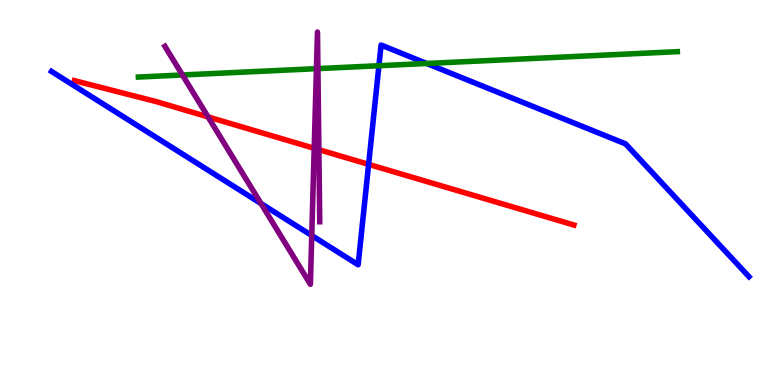[{'lines': ['blue', 'red'], 'intersections': [{'x': 4.76, 'y': 5.73}]}, {'lines': ['green', 'red'], 'intersections': []}, {'lines': ['purple', 'red'], 'intersections': [{'x': 2.68, 'y': 6.96}, {'x': 4.05, 'y': 6.15}, {'x': 4.11, 'y': 6.11}]}, {'lines': ['blue', 'green'], 'intersections': [{'x': 4.89, 'y': 8.29}, {'x': 5.51, 'y': 8.35}]}, {'lines': ['blue', 'purple'], 'intersections': [{'x': 3.37, 'y': 4.71}, {'x': 4.02, 'y': 3.88}]}, {'lines': ['green', 'purple'], 'intersections': [{'x': 2.35, 'y': 8.05}, {'x': 4.08, 'y': 8.22}, {'x': 4.1, 'y': 8.22}]}]